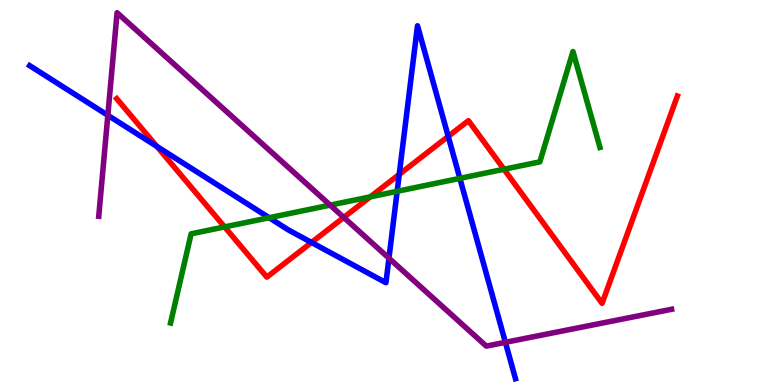[{'lines': ['blue', 'red'], 'intersections': [{'x': 2.02, 'y': 6.2}, {'x': 4.02, 'y': 3.7}, {'x': 5.15, 'y': 5.47}, {'x': 5.78, 'y': 6.46}]}, {'lines': ['green', 'red'], 'intersections': [{'x': 2.9, 'y': 4.11}, {'x': 4.78, 'y': 4.89}, {'x': 6.5, 'y': 5.6}]}, {'lines': ['purple', 'red'], 'intersections': [{'x': 4.44, 'y': 4.35}]}, {'lines': ['blue', 'green'], 'intersections': [{'x': 3.47, 'y': 4.35}, {'x': 5.12, 'y': 5.03}, {'x': 5.93, 'y': 5.37}]}, {'lines': ['blue', 'purple'], 'intersections': [{'x': 1.39, 'y': 7.01}, {'x': 5.02, 'y': 3.29}, {'x': 6.52, 'y': 1.11}]}, {'lines': ['green', 'purple'], 'intersections': [{'x': 4.26, 'y': 4.67}]}]